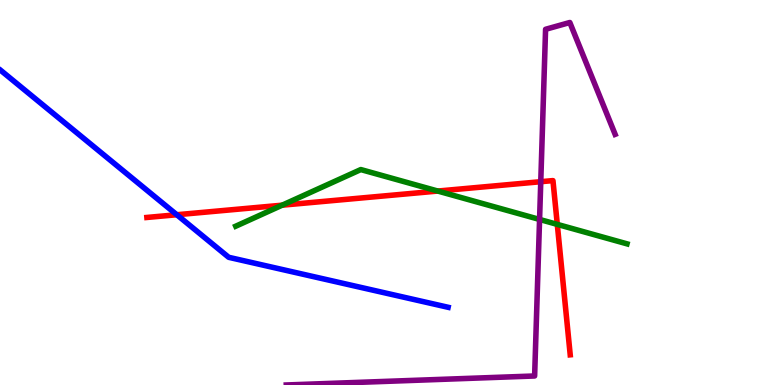[{'lines': ['blue', 'red'], 'intersections': [{'x': 2.28, 'y': 4.42}]}, {'lines': ['green', 'red'], 'intersections': [{'x': 3.64, 'y': 4.67}, {'x': 5.65, 'y': 5.04}, {'x': 7.19, 'y': 4.17}]}, {'lines': ['purple', 'red'], 'intersections': [{'x': 6.98, 'y': 5.28}]}, {'lines': ['blue', 'green'], 'intersections': []}, {'lines': ['blue', 'purple'], 'intersections': []}, {'lines': ['green', 'purple'], 'intersections': [{'x': 6.96, 'y': 4.3}]}]